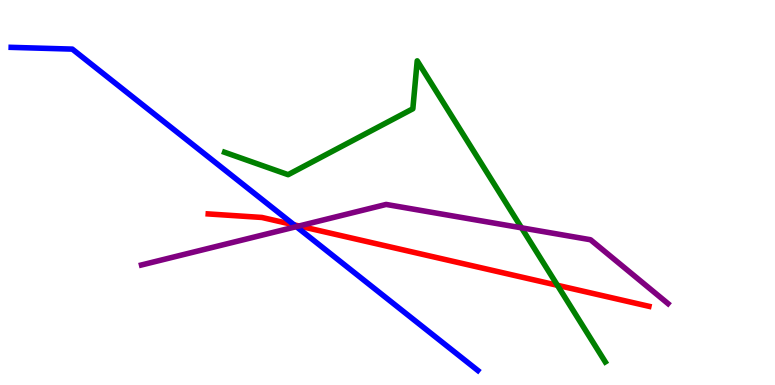[{'lines': ['blue', 'red'], 'intersections': [{'x': 3.79, 'y': 4.16}]}, {'lines': ['green', 'red'], 'intersections': [{'x': 7.19, 'y': 2.59}]}, {'lines': ['purple', 'red'], 'intersections': [{'x': 3.86, 'y': 4.13}]}, {'lines': ['blue', 'green'], 'intersections': []}, {'lines': ['blue', 'purple'], 'intersections': [{'x': 3.82, 'y': 4.11}]}, {'lines': ['green', 'purple'], 'intersections': [{'x': 6.73, 'y': 4.08}]}]